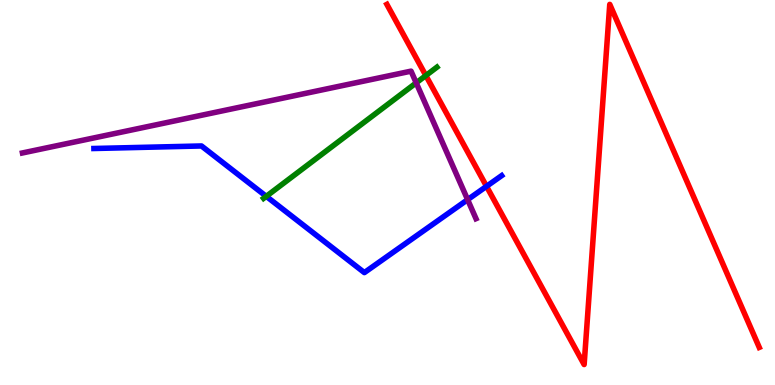[{'lines': ['blue', 'red'], 'intersections': [{'x': 6.28, 'y': 5.16}]}, {'lines': ['green', 'red'], 'intersections': [{'x': 5.49, 'y': 8.04}]}, {'lines': ['purple', 'red'], 'intersections': []}, {'lines': ['blue', 'green'], 'intersections': [{'x': 3.44, 'y': 4.9}]}, {'lines': ['blue', 'purple'], 'intersections': [{'x': 6.03, 'y': 4.81}]}, {'lines': ['green', 'purple'], 'intersections': [{'x': 5.37, 'y': 7.85}]}]